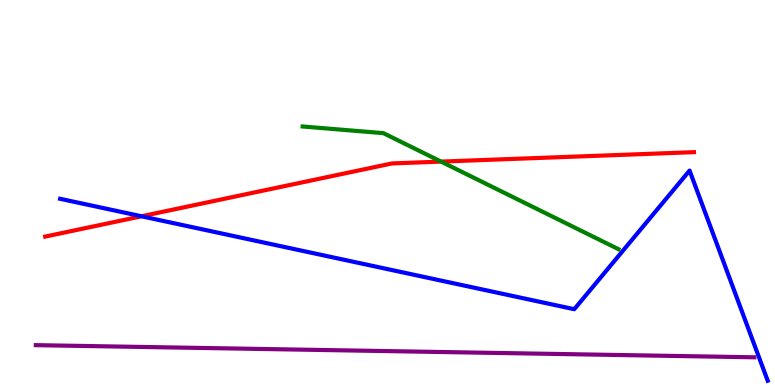[{'lines': ['blue', 'red'], 'intersections': [{'x': 1.83, 'y': 4.38}]}, {'lines': ['green', 'red'], 'intersections': [{'x': 5.69, 'y': 5.8}]}, {'lines': ['purple', 'red'], 'intersections': []}, {'lines': ['blue', 'green'], 'intersections': []}, {'lines': ['blue', 'purple'], 'intersections': []}, {'lines': ['green', 'purple'], 'intersections': []}]